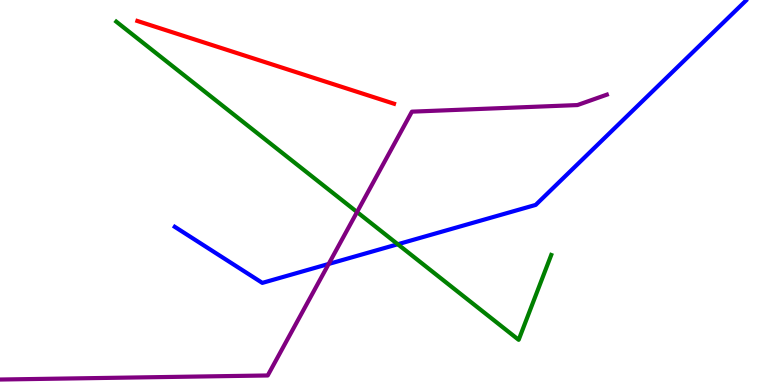[{'lines': ['blue', 'red'], 'intersections': []}, {'lines': ['green', 'red'], 'intersections': []}, {'lines': ['purple', 'red'], 'intersections': []}, {'lines': ['blue', 'green'], 'intersections': [{'x': 5.13, 'y': 3.66}]}, {'lines': ['blue', 'purple'], 'intersections': [{'x': 4.24, 'y': 3.14}]}, {'lines': ['green', 'purple'], 'intersections': [{'x': 4.61, 'y': 4.49}]}]